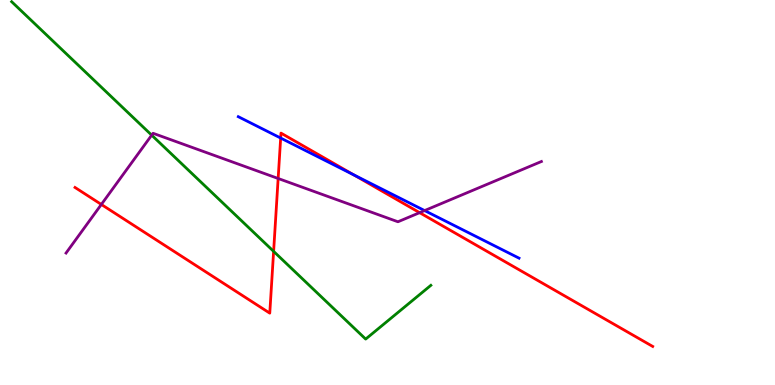[{'lines': ['blue', 'red'], 'intersections': [{'x': 3.62, 'y': 6.41}, {'x': 4.57, 'y': 5.46}]}, {'lines': ['green', 'red'], 'intersections': [{'x': 3.53, 'y': 3.47}]}, {'lines': ['purple', 'red'], 'intersections': [{'x': 1.31, 'y': 4.69}, {'x': 3.59, 'y': 5.36}, {'x': 5.41, 'y': 4.48}]}, {'lines': ['blue', 'green'], 'intersections': []}, {'lines': ['blue', 'purple'], 'intersections': [{'x': 5.48, 'y': 4.53}]}, {'lines': ['green', 'purple'], 'intersections': [{'x': 1.96, 'y': 6.49}]}]